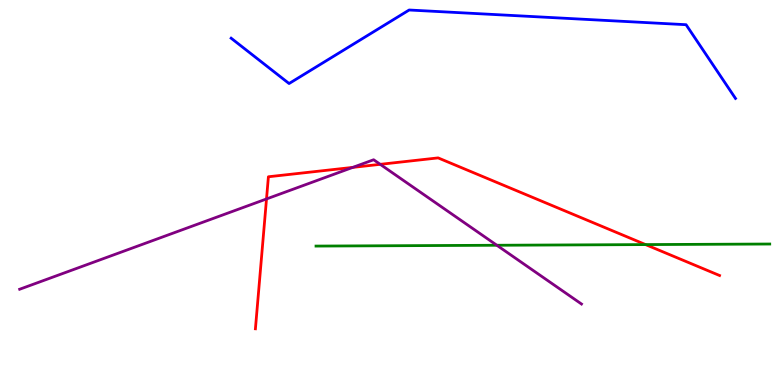[{'lines': ['blue', 'red'], 'intersections': []}, {'lines': ['green', 'red'], 'intersections': [{'x': 8.33, 'y': 3.65}]}, {'lines': ['purple', 'red'], 'intersections': [{'x': 3.44, 'y': 4.83}, {'x': 4.55, 'y': 5.65}, {'x': 4.91, 'y': 5.73}]}, {'lines': ['blue', 'green'], 'intersections': []}, {'lines': ['blue', 'purple'], 'intersections': []}, {'lines': ['green', 'purple'], 'intersections': [{'x': 6.41, 'y': 3.63}]}]